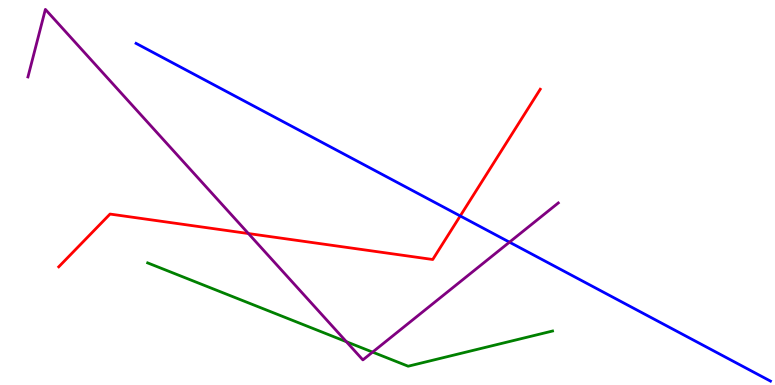[{'lines': ['blue', 'red'], 'intersections': [{'x': 5.94, 'y': 4.39}]}, {'lines': ['green', 'red'], 'intersections': []}, {'lines': ['purple', 'red'], 'intersections': [{'x': 3.21, 'y': 3.93}]}, {'lines': ['blue', 'green'], 'intersections': []}, {'lines': ['blue', 'purple'], 'intersections': [{'x': 6.57, 'y': 3.71}]}, {'lines': ['green', 'purple'], 'intersections': [{'x': 4.47, 'y': 1.12}, {'x': 4.81, 'y': 0.854}]}]